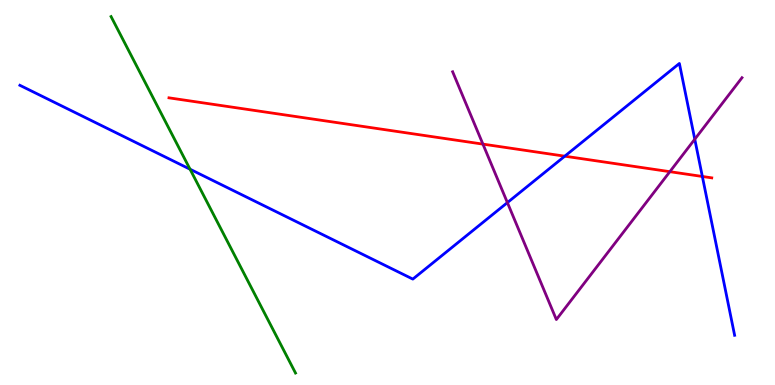[{'lines': ['blue', 'red'], 'intersections': [{'x': 7.29, 'y': 5.94}, {'x': 9.06, 'y': 5.42}]}, {'lines': ['green', 'red'], 'intersections': []}, {'lines': ['purple', 'red'], 'intersections': [{'x': 6.23, 'y': 6.26}, {'x': 8.64, 'y': 5.54}]}, {'lines': ['blue', 'green'], 'intersections': [{'x': 2.45, 'y': 5.6}]}, {'lines': ['blue', 'purple'], 'intersections': [{'x': 6.55, 'y': 4.74}, {'x': 8.96, 'y': 6.38}]}, {'lines': ['green', 'purple'], 'intersections': []}]